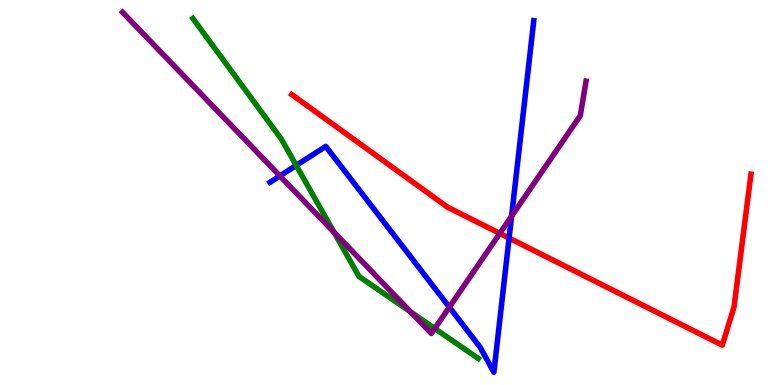[{'lines': ['blue', 'red'], 'intersections': [{'x': 6.57, 'y': 3.82}]}, {'lines': ['green', 'red'], 'intersections': []}, {'lines': ['purple', 'red'], 'intersections': [{'x': 6.45, 'y': 3.94}]}, {'lines': ['blue', 'green'], 'intersections': [{'x': 3.82, 'y': 5.7}]}, {'lines': ['blue', 'purple'], 'intersections': [{'x': 3.61, 'y': 5.43}, {'x': 5.8, 'y': 2.02}, {'x': 6.6, 'y': 4.39}]}, {'lines': ['green', 'purple'], 'intersections': [{'x': 4.31, 'y': 3.97}, {'x': 5.3, 'y': 1.9}, {'x': 5.61, 'y': 1.47}]}]